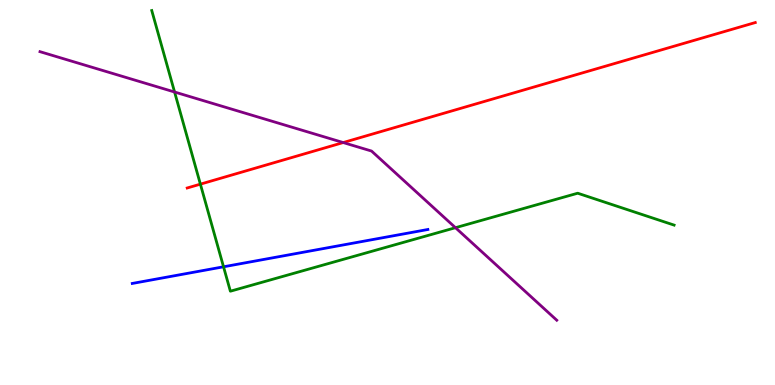[{'lines': ['blue', 'red'], 'intersections': []}, {'lines': ['green', 'red'], 'intersections': [{'x': 2.59, 'y': 5.22}]}, {'lines': ['purple', 'red'], 'intersections': [{'x': 4.43, 'y': 6.3}]}, {'lines': ['blue', 'green'], 'intersections': [{'x': 2.88, 'y': 3.07}]}, {'lines': ['blue', 'purple'], 'intersections': []}, {'lines': ['green', 'purple'], 'intersections': [{'x': 2.25, 'y': 7.61}, {'x': 5.88, 'y': 4.09}]}]